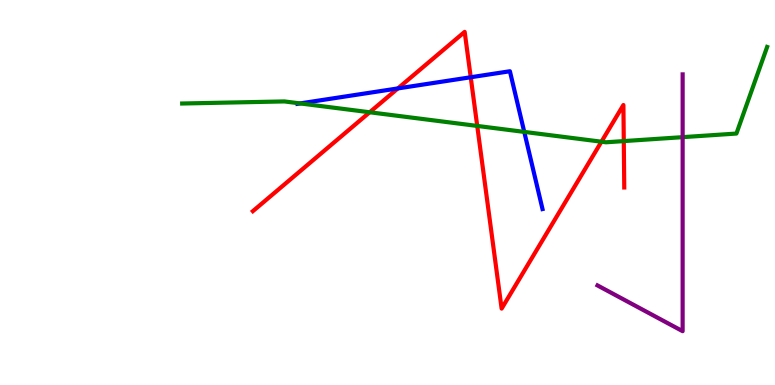[{'lines': ['blue', 'red'], 'intersections': [{'x': 5.13, 'y': 7.7}, {'x': 6.07, 'y': 7.99}]}, {'lines': ['green', 'red'], 'intersections': [{'x': 4.77, 'y': 7.08}, {'x': 6.16, 'y': 6.73}, {'x': 7.76, 'y': 6.32}, {'x': 8.05, 'y': 6.34}]}, {'lines': ['purple', 'red'], 'intersections': []}, {'lines': ['blue', 'green'], 'intersections': [{'x': 3.87, 'y': 7.31}, {'x': 6.76, 'y': 6.57}]}, {'lines': ['blue', 'purple'], 'intersections': []}, {'lines': ['green', 'purple'], 'intersections': [{'x': 8.81, 'y': 6.44}]}]